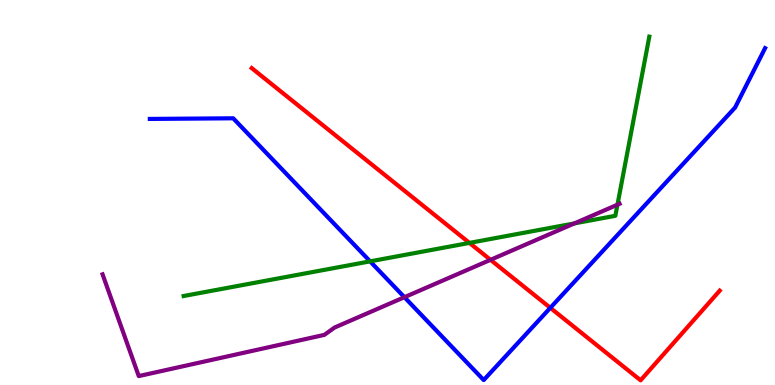[{'lines': ['blue', 'red'], 'intersections': [{'x': 7.1, 'y': 2.0}]}, {'lines': ['green', 'red'], 'intersections': [{'x': 6.06, 'y': 3.69}]}, {'lines': ['purple', 'red'], 'intersections': [{'x': 6.33, 'y': 3.25}]}, {'lines': ['blue', 'green'], 'intersections': [{'x': 4.78, 'y': 3.21}]}, {'lines': ['blue', 'purple'], 'intersections': [{'x': 5.22, 'y': 2.28}]}, {'lines': ['green', 'purple'], 'intersections': [{'x': 7.41, 'y': 4.2}, {'x': 7.97, 'y': 4.68}]}]